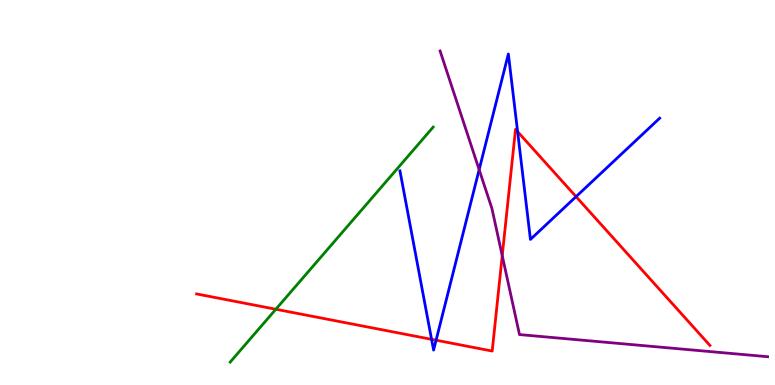[{'lines': ['blue', 'red'], 'intersections': [{'x': 5.57, 'y': 1.19}, {'x': 5.63, 'y': 1.16}, {'x': 6.68, 'y': 6.58}, {'x': 7.43, 'y': 4.89}]}, {'lines': ['green', 'red'], 'intersections': [{'x': 3.56, 'y': 1.97}]}, {'lines': ['purple', 'red'], 'intersections': [{'x': 6.48, 'y': 3.36}]}, {'lines': ['blue', 'green'], 'intersections': []}, {'lines': ['blue', 'purple'], 'intersections': [{'x': 6.18, 'y': 5.59}]}, {'lines': ['green', 'purple'], 'intersections': []}]